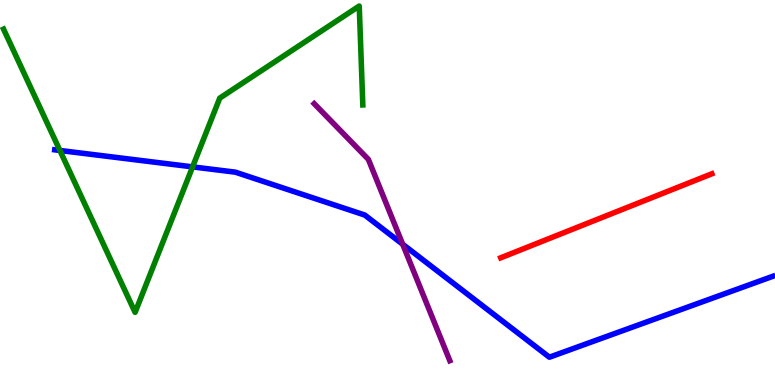[{'lines': ['blue', 'red'], 'intersections': []}, {'lines': ['green', 'red'], 'intersections': []}, {'lines': ['purple', 'red'], 'intersections': []}, {'lines': ['blue', 'green'], 'intersections': [{'x': 0.773, 'y': 6.09}, {'x': 2.49, 'y': 5.67}]}, {'lines': ['blue', 'purple'], 'intersections': [{'x': 5.2, 'y': 3.66}]}, {'lines': ['green', 'purple'], 'intersections': []}]